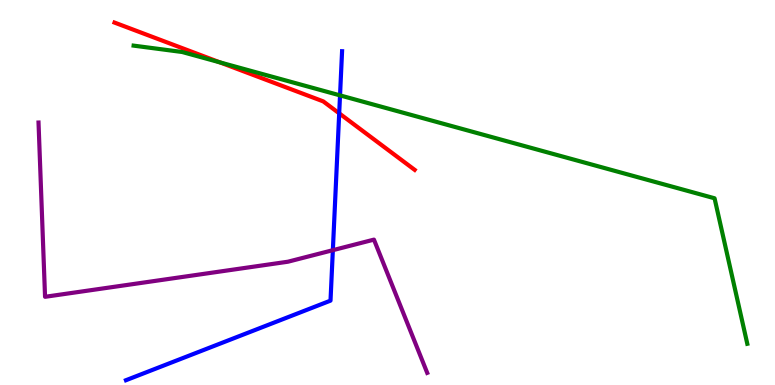[{'lines': ['blue', 'red'], 'intersections': [{'x': 4.38, 'y': 7.06}]}, {'lines': ['green', 'red'], 'intersections': [{'x': 2.84, 'y': 8.38}]}, {'lines': ['purple', 'red'], 'intersections': []}, {'lines': ['blue', 'green'], 'intersections': [{'x': 4.39, 'y': 7.52}]}, {'lines': ['blue', 'purple'], 'intersections': [{'x': 4.29, 'y': 3.5}]}, {'lines': ['green', 'purple'], 'intersections': []}]